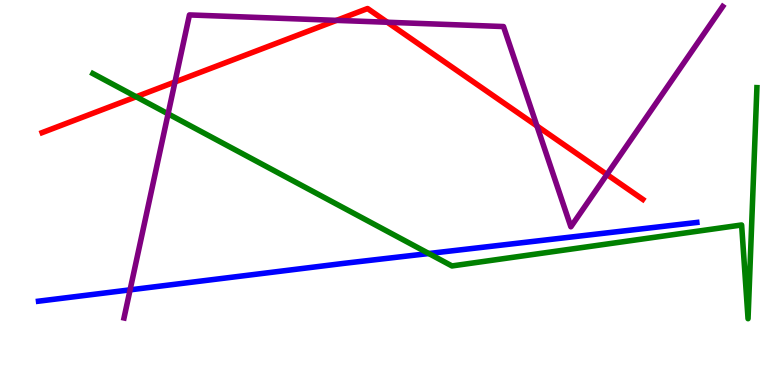[{'lines': ['blue', 'red'], 'intersections': []}, {'lines': ['green', 'red'], 'intersections': [{'x': 1.76, 'y': 7.49}]}, {'lines': ['purple', 'red'], 'intersections': [{'x': 2.26, 'y': 7.87}, {'x': 4.34, 'y': 9.47}, {'x': 5.0, 'y': 9.42}, {'x': 6.93, 'y': 6.73}, {'x': 7.83, 'y': 5.47}]}, {'lines': ['blue', 'green'], 'intersections': [{'x': 5.53, 'y': 3.41}]}, {'lines': ['blue', 'purple'], 'intersections': [{'x': 1.68, 'y': 2.47}]}, {'lines': ['green', 'purple'], 'intersections': [{'x': 2.17, 'y': 7.04}]}]